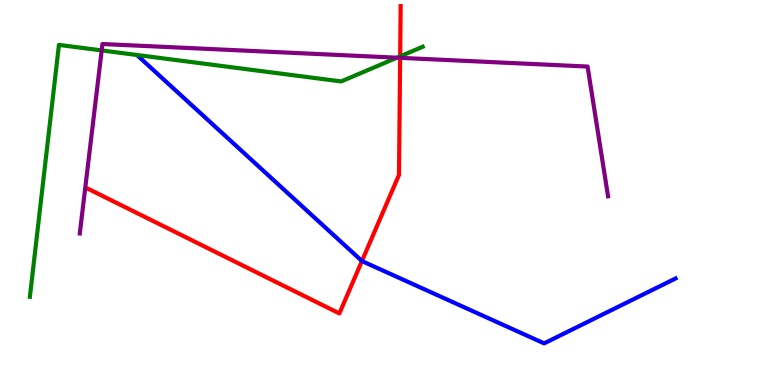[{'lines': ['blue', 'red'], 'intersections': [{'x': 4.67, 'y': 3.22}]}, {'lines': ['green', 'red'], 'intersections': [{'x': 5.16, 'y': 8.54}]}, {'lines': ['purple', 'red'], 'intersections': [{'x': 5.16, 'y': 8.5}]}, {'lines': ['blue', 'green'], 'intersections': []}, {'lines': ['blue', 'purple'], 'intersections': []}, {'lines': ['green', 'purple'], 'intersections': [{'x': 1.31, 'y': 8.69}, {'x': 5.12, 'y': 8.5}]}]